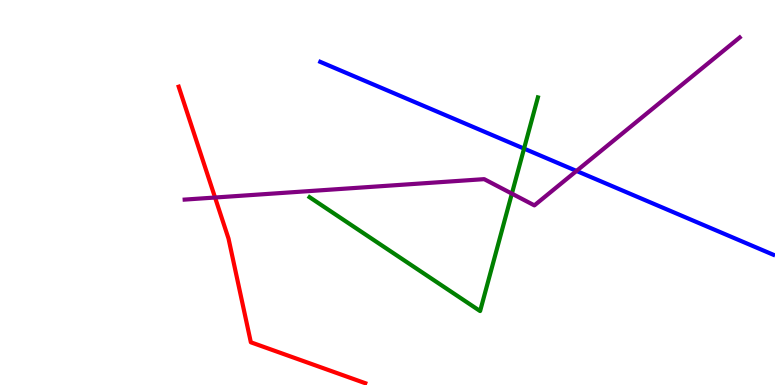[{'lines': ['blue', 'red'], 'intersections': []}, {'lines': ['green', 'red'], 'intersections': []}, {'lines': ['purple', 'red'], 'intersections': [{'x': 2.77, 'y': 4.87}]}, {'lines': ['blue', 'green'], 'intersections': [{'x': 6.76, 'y': 6.14}]}, {'lines': ['blue', 'purple'], 'intersections': [{'x': 7.44, 'y': 5.56}]}, {'lines': ['green', 'purple'], 'intersections': [{'x': 6.6, 'y': 4.97}]}]